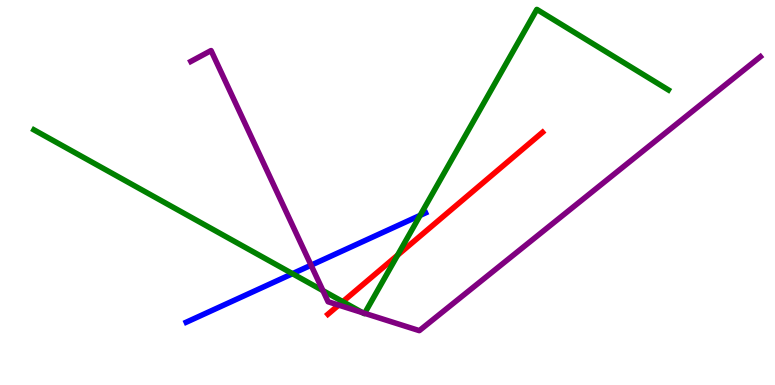[{'lines': ['blue', 'red'], 'intersections': []}, {'lines': ['green', 'red'], 'intersections': [{'x': 4.42, 'y': 2.16}, {'x': 5.13, 'y': 3.37}]}, {'lines': ['purple', 'red'], 'intersections': [{'x': 4.37, 'y': 2.08}]}, {'lines': ['blue', 'green'], 'intersections': [{'x': 3.77, 'y': 2.89}, {'x': 5.42, 'y': 4.41}]}, {'lines': ['blue', 'purple'], 'intersections': [{'x': 4.01, 'y': 3.11}]}, {'lines': ['green', 'purple'], 'intersections': [{'x': 4.17, 'y': 2.45}, {'x': 4.68, 'y': 1.88}, {'x': 4.7, 'y': 1.86}]}]